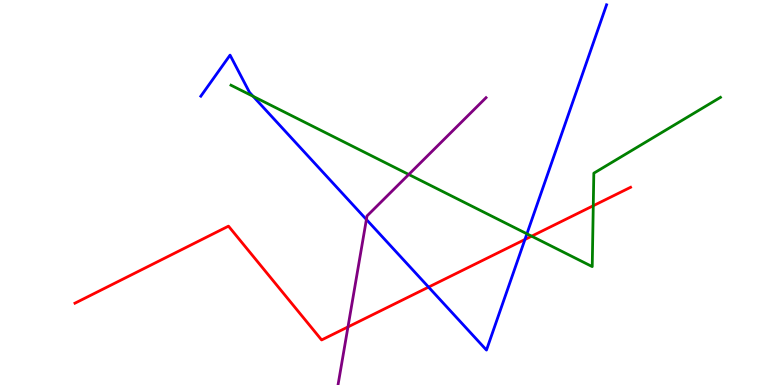[{'lines': ['blue', 'red'], 'intersections': [{'x': 5.53, 'y': 2.54}, {'x': 6.77, 'y': 3.78}]}, {'lines': ['green', 'red'], 'intersections': [{'x': 6.86, 'y': 3.87}, {'x': 7.66, 'y': 4.66}]}, {'lines': ['purple', 'red'], 'intersections': [{'x': 4.49, 'y': 1.51}]}, {'lines': ['blue', 'green'], 'intersections': [{'x': 3.27, 'y': 7.5}, {'x': 6.8, 'y': 3.93}]}, {'lines': ['blue', 'purple'], 'intersections': [{'x': 4.73, 'y': 4.3}]}, {'lines': ['green', 'purple'], 'intersections': [{'x': 5.27, 'y': 5.47}]}]